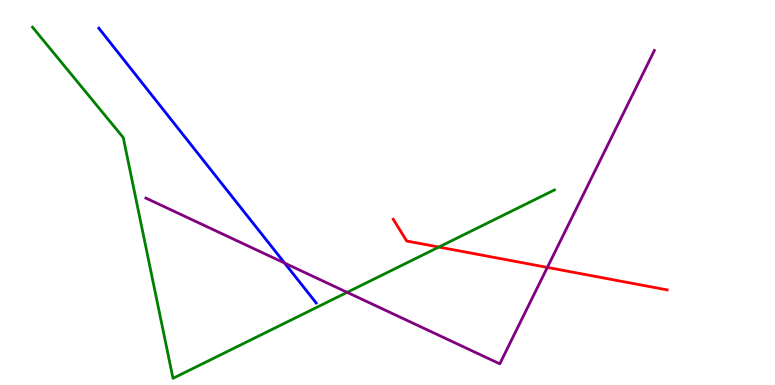[{'lines': ['blue', 'red'], 'intersections': []}, {'lines': ['green', 'red'], 'intersections': [{'x': 5.66, 'y': 3.58}]}, {'lines': ['purple', 'red'], 'intersections': [{'x': 7.06, 'y': 3.05}]}, {'lines': ['blue', 'green'], 'intersections': []}, {'lines': ['blue', 'purple'], 'intersections': [{'x': 3.67, 'y': 3.17}]}, {'lines': ['green', 'purple'], 'intersections': [{'x': 4.48, 'y': 2.41}]}]